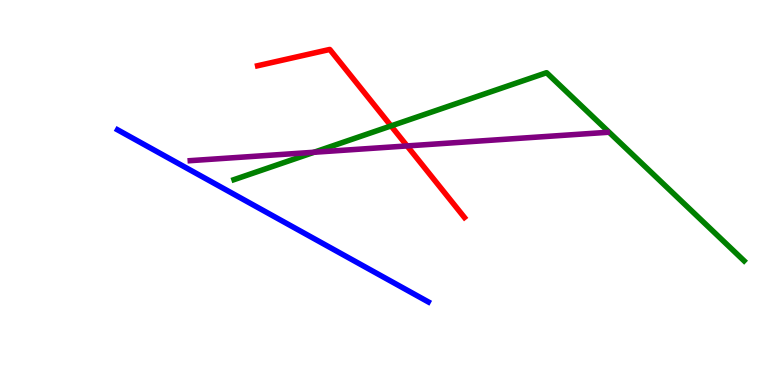[{'lines': ['blue', 'red'], 'intersections': []}, {'lines': ['green', 'red'], 'intersections': [{'x': 5.05, 'y': 6.73}]}, {'lines': ['purple', 'red'], 'intersections': [{'x': 5.25, 'y': 6.21}]}, {'lines': ['blue', 'green'], 'intersections': []}, {'lines': ['blue', 'purple'], 'intersections': []}, {'lines': ['green', 'purple'], 'intersections': [{'x': 4.05, 'y': 6.05}]}]